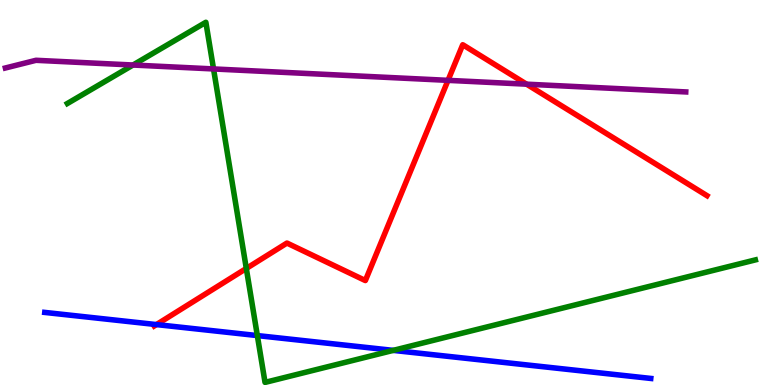[{'lines': ['blue', 'red'], 'intersections': [{'x': 2.02, 'y': 1.57}]}, {'lines': ['green', 'red'], 'intersections': [{'x': 3.18, 'y': 3.03}]}, {'lines': ['purple', 'red'], 'intersections': [{'x': 5.78, 'y': 7.91}, {'x': 6.79, 'y': 7.81}]}, {'lines': ['blue', 'green'], 'intersections': [{'x': 3.32, 'y': 1.28}, {'x': 5.07, 'y': 0.899}]}, {'lines': ['blue', 'purple'], 'intersections': []}, {'lines': ['green', 'purple'], 'intersections': [{'x': 1.72, 'y': 8.31}, {'x': 2.76, 'y': 8.21}]}]